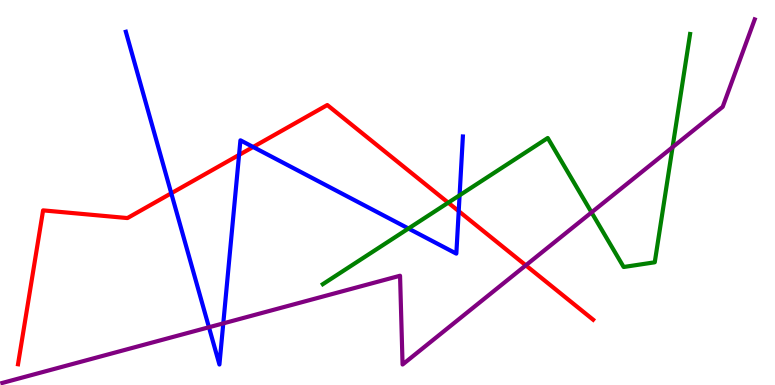[{'lines': ['blue', 'red'], 'intersections': [{'x': 2.21, 'y': 4.98}, {'x': 3.08, 'y': 5.98}, {'x': 3.27, 'y': 6.18}, {'x': 5.92, 'y': 4.52}]}, {'lines': ['green', 'red'], 'intersections': [{'x': 5.78, 'y': 4.74}]}, {'lines': ['purple', 'red'], 'intersections': [{'x': 6.78, 'y': 3.11}]}, {'lines': ['blue', 'green'], 'intersections': [{'x': 5.27, 'y': 4.06}, {'x': 5.93, 'y': 4.93}]}, {'lines': ['blue', 'purple'], 'intersections': [{'x': 2.7, 'y': 1.5}, {'x': 2.88, 'y': 1.6}]}, {'lines': ['green', 'purple'], 'intersections': [{'x': 7.63, 'y': 4.48}, {'x': 8.68, 'y': 6.18}]}]